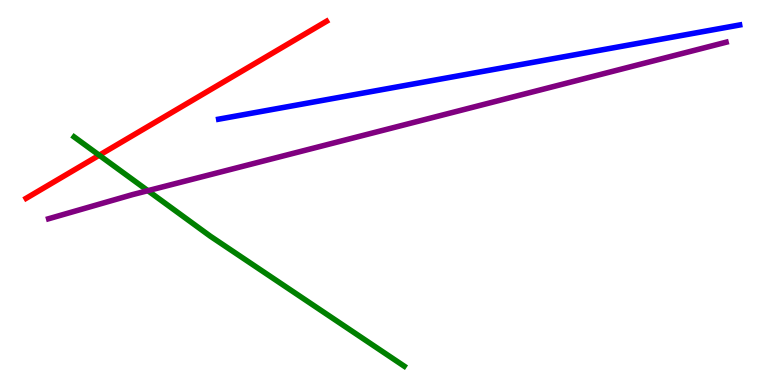[{'lines': ['blue', 'red'], 'intersections': []}, {'lines': ['green', 'red'], 'intersections': [{'x': 1.28, 'y': 5.97}]}, {'lines': ['purple', 'red'], 'intersections': []}, {'lines': ['blue', 'green'], 'intersections': []}, {'lines': ['blue', 'purple'], 'intersections': []}, {'lines': ['green', 'purple'], 'intersections': [{'x': 1.91, 'y': 5.05}]}]